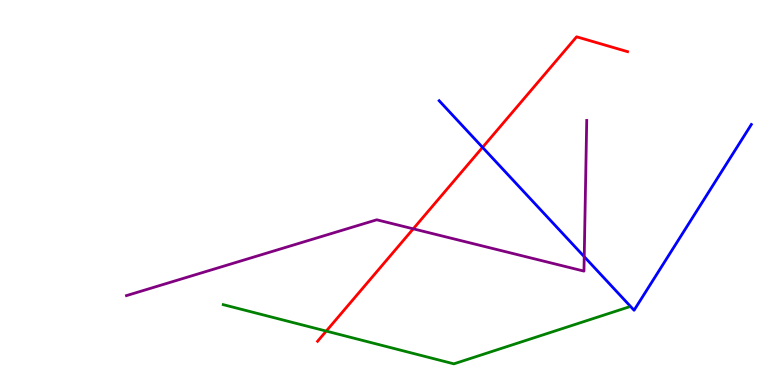[{'lines': ['blue', 'red'], 'intersections': [{'x': 6.23, 'y': 6.17}]}, {'lines': ['green', 'red'], 'intersections': [{'x': 4.21, 'y': 1.4}]}, {'lines': ['purple', 'red'], 'intersections': [{'x': 5.33, 'y': 4.06}]}, {'lines': ['blue', 'green'], 'intersections': []}, {'lines': ['blue', 'purple'], 'intersections': [{'x': 7.54, 'y': 3.33}]}, {'lines': ['green', 'purple'], 'intersections': []}]